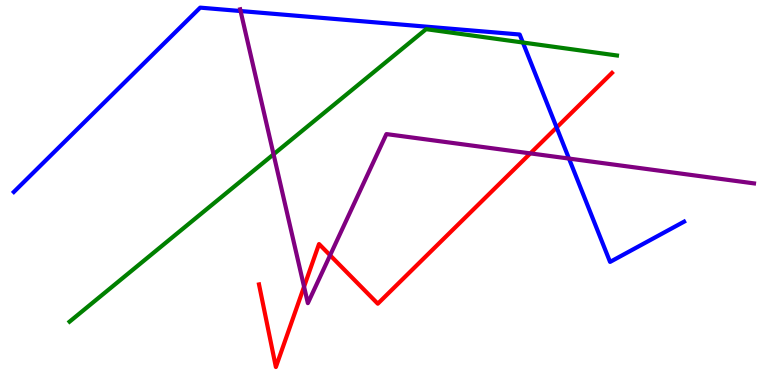[{'lines': ['blue', 'red'], 'intersections': [{'x': 7.18, 'y': 6.69}]}, {'lines': ['green', 'red'], 'intersections': []}, {'lines': ['purple', 'red'], 'intersections': [{'x': 3.92, 'y': 2.55}, {'x': 4.26, 'y': 3.37}, {'x': 6.84, 'y': 6.02}]}, {'lines': ['blue', 'green'], 'intersections': [{'x': 6.75, 'y': 8.9}]}, {'lines': ['blue', 'purple'], 'intersections': [{'x': 3.1, 'y': 9.71}, {'x': 7.34, 'y': 5.88}]}, {'lines': ['green', 'purple'], 'intersections': [{'x': 3.53, 'y': 5.99}]}]